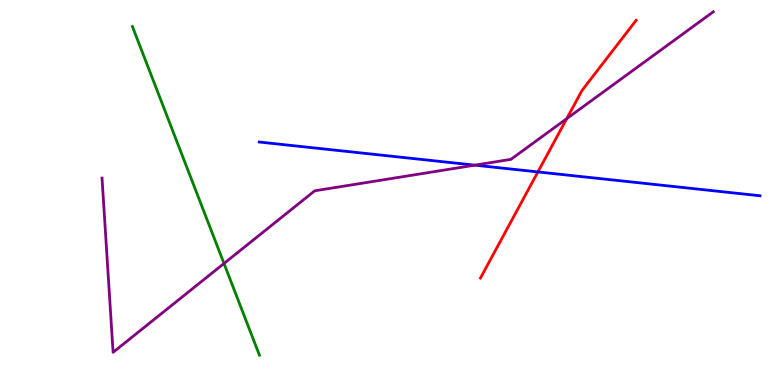[{'lines': ['blue', 'red'], 'intersections': [{'x': 6.94, 'y': 5.53}]}, {'lines': ['green', 'red'], 'intersections': []}, {'lines': ['purple', 'red'], 'intersections': [{'x': 7.31, 'y': 6.92}]}, {'lines': ['blue', 'green'], 'intersections': []}, {'lines': ['blue', 'purple'], 'intersections': [{'x': 6.13, 'y': 5.71}]}, {'lines': ['green', 'purple'], 'intersections': [{'x': 2.89, 'y': 3.16}]}]